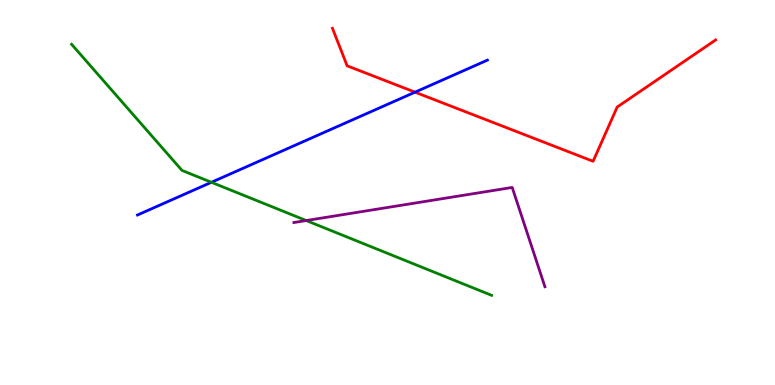[{'lines': ['blue', 'red'], 'intersections': [{'x': 5.36, 'y': 7.61}]}, {'lines': ['green', 'red'], 'intersections': []}, {'lines': ['purple', 'red'], 'intersections': []}, {'lines': ['blue', 'green'], 'intersections': [{'x': 2.73, 'y': 5.27}]}, {'lines': ['blue', 'purple'], 'intersections': []}, {'lines': ['green', 'purple'], 'intersections': [{'x': 3.95, 'y': 4.27}]}]